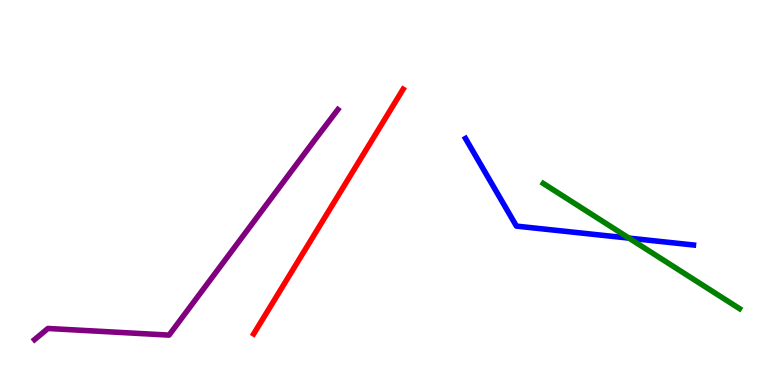[{'lines': ['blue', 'red'], 'intersections': []}, {'lines': ['green', 'red'], 'intersections': []}, {'lines': ['purple', 'red'], 'intersections': []}, {'lines': ['blue', 'green'], 'intersections': [{'x': 8.12, 'y': 3.82}]}, {'lines': ['blue', 'purple'], 'intersections': []}, {'lines': ['green', 'purple'], 'intersections': []}]